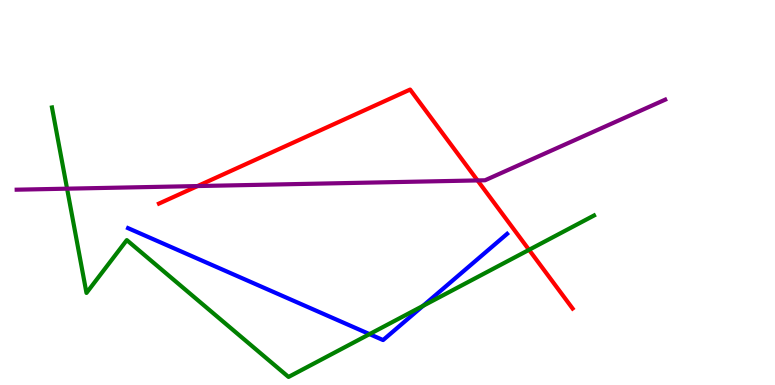[{'lines': ['blue', 'red'], 'intersections': []}, {'lines': ['green', 'red'], 'intersections': [{'x': 6.83, 'y': 3.51}]}, {'lines': ['purple', 'red'], 'intersections': [{'x': 2.55, 'y': 5.17}, {'x': 6.16, 'y': 5.31}]}, {'lines': ['blue', 'green'], 'intersections': [{'x': 4.77, 'y': 1.32}, {'x': 5.46, 'y': 2.06}]}, {'lines': ['blue', 'purple'], 'intersections': []}, {'lines': ['green', 'purple'], 'intersections': [{'x': 0.865, 'y': 5.1}]}]